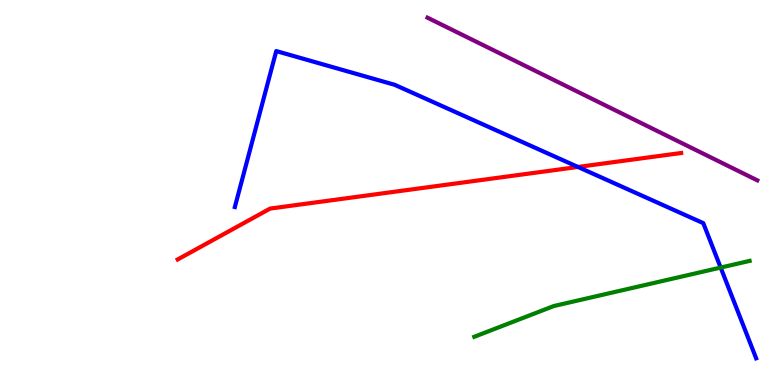[{'lines': ['blue', 'red'], 'intersections': [{'x': 7.46, 'y': 5.66}]}, {'lines': ['green', 'red'], 'intersections': []}, {'lines': ['purple', 'red'], 'intersections': []}, {'lines': ['blue', 'green'], 'intersections': [{'x': 9.3, 'y': 3.05}]}, {'lines': ['blue', 'purple'], 'intersections': []}, {'lines': ['green', 'purple'], 'intersections': []}]